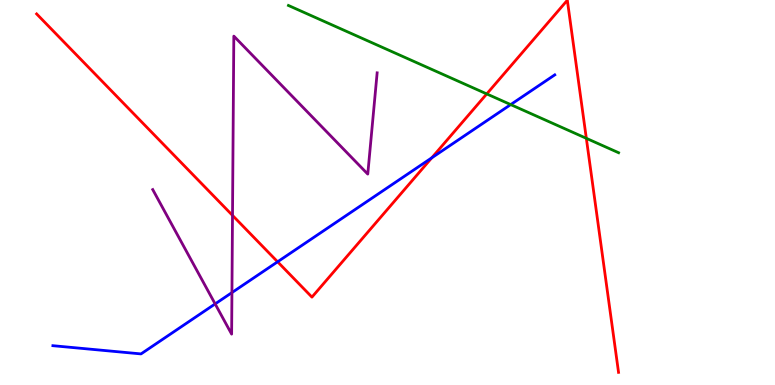[{'lines': ['blue', 'red'], 'intersections': [{'x': 3.58, 'y': 3.2}, {'x': 5.57, 'y': 5.9}]}, {'lines': ['green', 'red'], 'intersections': [{'x': 6.28, 'y': 7.56}, {'x': 7.57, 'y': 6.41}]}, {'lines': ['purple', 'red'], 'intersections': [{'x': 3.0, 'y': 4.41}]}, {'lines': ['blue', 'green'], 'intersections': [{'x': 6.59, 'y': 7.28}]}, {'lines': ['blue', 'purple'], 'intersections': [{'x': 2.78, 'y': 2.11}, {'x': 2.99, 'y': 2.4}]}, {'lines': ['green', 'purple'], 'intersections': []}]